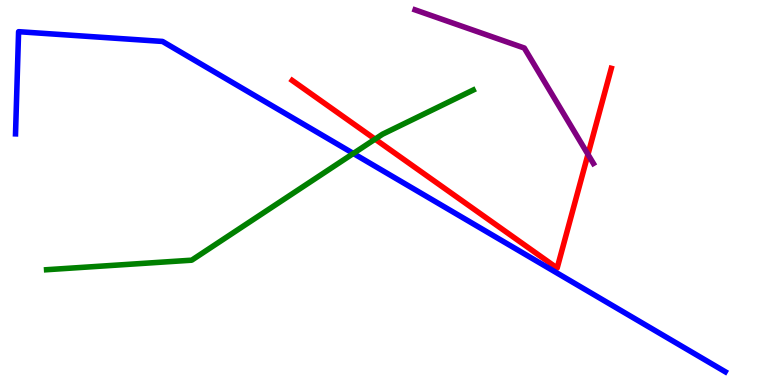[{'lines': ['blue', 'red'], 'intersections': []}, {'lines': ['green', 'red'], 'intersections': [{'x': 4.84, 'y': 6.39}]}, {'lines': ['purple', 'red'], 'intersections': [{'x': 7.59, 'y': 5.99}]}, {'lines': ['blue', 'green'], 'intersections': [{'x': 4.56, 'y': 6.01}]}, {'lines': ['blue', 'purple'], 'intersections': []}, {'lines': ['green', 'purple'], 'intersections': []}]